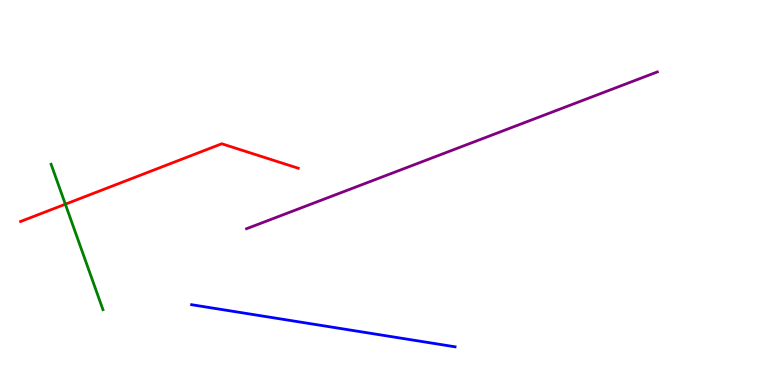[{'lines': ['blue', 'red'], 'intersections': []}, {'lines': ['green', 'red'], 'intersections': [{'x': 0.843, 'y': 4.7}]}, {'lines': ['purple', 'red'], 'intersections': []}, {'lines': ['blue', 'green'], 'intersections': []}, {'lines': ['blue', 'purple'], 'intersections': []}, {'lines': ['green', 'purple'], 'intersections': []}]